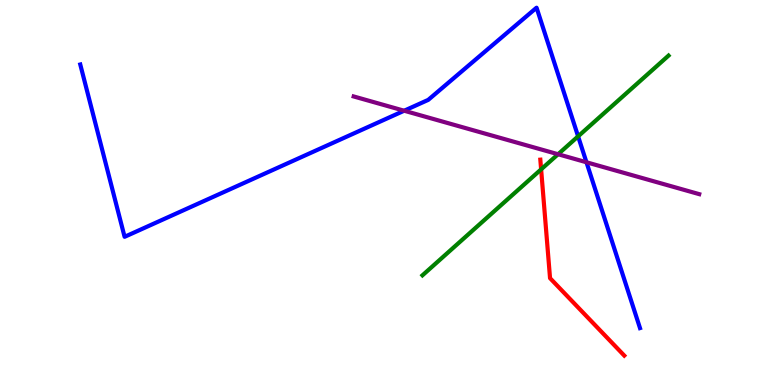[{'lines': ['blue', 'red'], 'intersections': []}, {'lines': ['green', 'red'], 'intersections': [{'x': 6.98, 'y': 5.6}]}, {'lines': ['purple', 'red'], 'intersections': []}, {'lines': ['blue', 'green'], 'intersections': [{'x': 7.46, 'y': 6.46}]}, {'lines': ['blue', 'purple'], 'intersections': [{'x': 5.22, 'y': 7.12}, {'x': 7.57, 'y': 5.79}]}, {'lines': ['green', 'purple'], 'intersections': [{'x': 7.2, 'y': 5.99}]}]